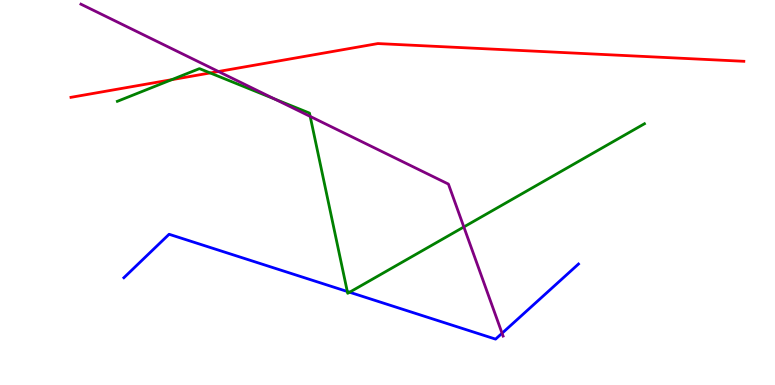[{'lines': ['blue', 'red'], 'intersections': []}, {'lines': ['green', 'red'], 'intersections': [{'x': 2.21, 'y': 7.93}, {'x': 2.71, 'y': 8.11}]}, {'lines': ['purple', 'red'], 'intersections': [{'x': 2.82, 'y': 8.14}]}, {'lines': ['blue', 'green'], 'intersections': [{'x': 4.48, 'y': 2.43}, {'x': 4.51, 'y': 2.41}]}, {'lines': ['blue', 'purple'], 'intersections': [{'x': 6.48, 'y': 1.34}]}, {'lines': ['green', 'purple'], 'intersections': [{'x': 3.54, 'y': 7.43}, {'x': 4.0, 'y': 6.98}, {'x': 5.99, 'y': 4.11}]}]